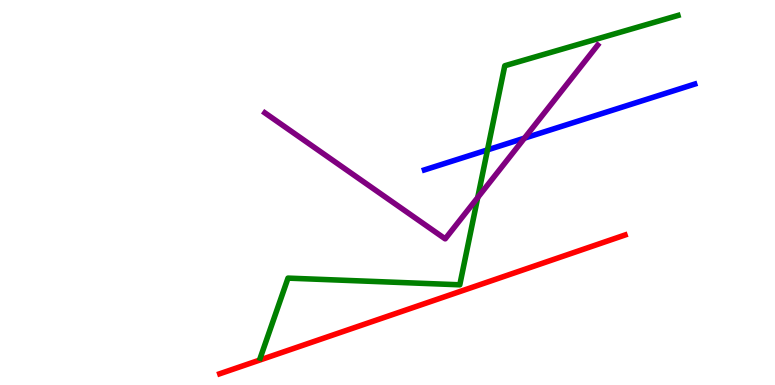[{'lines': ['blue', 'red'], 'intersections': []}, {'lines': ['green', 'red'], 'intersections': []}, {'lines': ['purple', 'red'], 'intersections': []}, {'lines': ['blue', 'green'], 'intersections': [{'x': 6.29, 'y': 6.11}]}, {'lines': ['blue', 'purple'], 'intersections': [{'x': 6.77, 'y': 6.41}]}, {'lines': ['green', 'purple'], 'intersections': [{'x': 6.16, 'y': 4.87}]}]